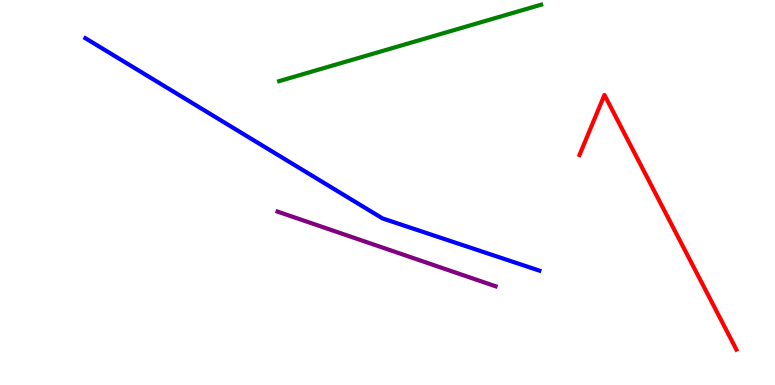[{'lines': ['blue', 'red'], 'intersections': []}, {'lines': ['green', 'red'], 'intersections': []}, {'lines': ['purple', 'red'], 'intersections': []}, {'lines': ['blue', 'green'], 'intersections': []}, {'lines': ['blue', 'purple'], 'intersections': []}, {'lines': ['green', 'purple'], 'intersections': []}]